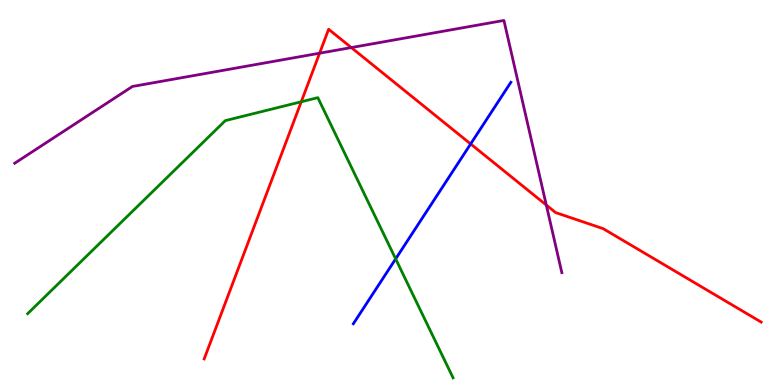[{'lines': ['blue', 'red'], 'intersections': [{'x': 6.07, 'y': 6.26}]}, {'lines': ['green', 'red'], 'intersections': [{'x': 3.89, 'y': 7.36}]}, {'lines': ['purple', 'red'], 'intersections': [{'x': 4.12, 'y': 8.62}, {'x': 4.53, 'y': 8.76}, {'x': 7.05, 'y': 4.67}]}, {'lines': ['blue', 'green'], 'intersections': [{'x': 5.11, 'y': 3.28}]}, {'lines': ['blue', 'purple'], 'intersections': []}, {'lines': ['green', 'purple'], 'intersections': []}]